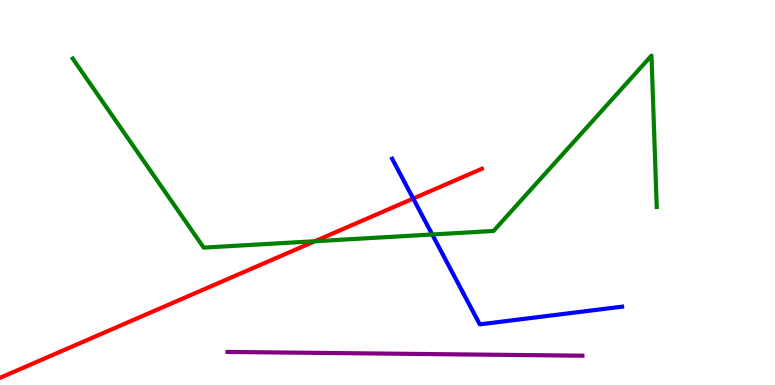[{'lines': ['blue', 'red'], 'intersections': [{'x': 5.33, 'y': 4.84}]}, {'lines': ['green', 'red'], 'intersections': [{'x': 4.06, 'y': 3.73}]}, {'lines': ['purple', 'red'], 'intersections': []}, {'lines': ['blue', 'green'], 'intersections': [{'x': 5.58, 'y': 3.91}]}, {'lines': ['blue', 'purple'], 'intersections': []}, {'lines': ['green', 'purple'], 'intersections': []}]